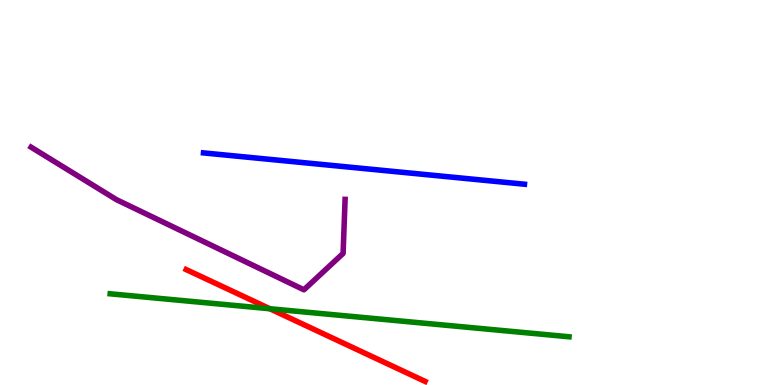[{'lines': ['blue', 'red'], 'intersections': []}, {'lines': ['green', 'red'], 'intersections': [{'x': 3.48, 'y': 1.98}]}, {'lines': ['purple', 'red'], 'intersections': []}, {'lines': ['blue', 'green'], 'intersections': []}, {'lines': ['blue', 'purple'], 'intersections': []}, {'lines': ['green', 'purple'], 'intersections': []}]